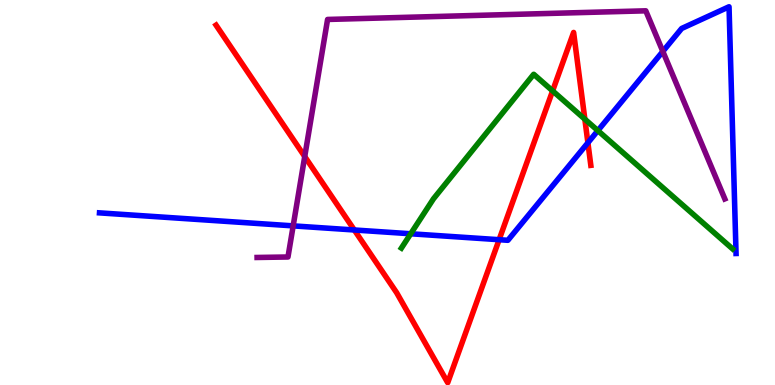[{'lines': ['blue', 'red'], 'intersections': [{'x': 4.57, 'y': 4.03}, {'x': 6.44, 'y': 3.77}, {'x': 7.59, 'y': 6.29}]}, {'lines': ['green', 'red'], 'intersections': [{'x': 7.13, 'y': 7.64}, {'x': 7.55, 'y': 6.9}]}, {'lines': ['purple', 'red'], 'intersections': [{'x': 3.93, 'y': 5.93}]}, {'lines': ['blue', 'green'], 'intersections': [{'x': 5.3, 'y': 3.93}, {'x': 7.71, 'y': 6.61}]}, {'lines': ['blue', 'purple'], 'intersections': [{'x': 3.78, 'y': 4.13}, {'x': 8.55, 'y': 8.66}]}, {'lines': ['green', 'purple'], 'intersections': []}]